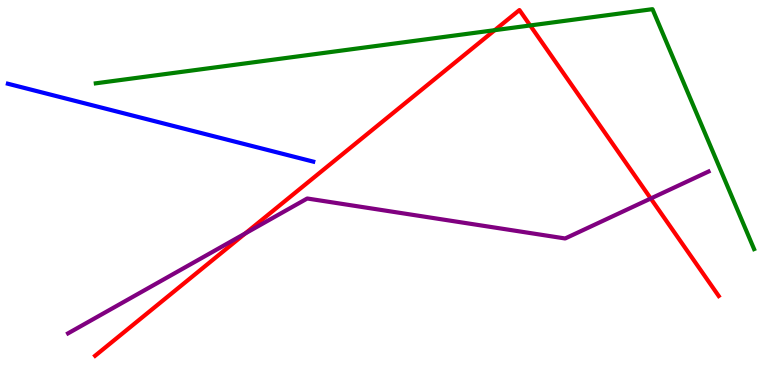[{'lines': ['blue', 'red'], 'intersections': []}, {'lines': ['green', 'red'], 'intersections': [{'x': 6.38, 'y': 9.22}, {'x': 6.84, 'y': 9.34}]}, {'lines': ['purple', 'red'], 'intersections': [{'x': 3.16, 'y': 3.94}, {'x': 8.4, 'y': 4.84}]}, {'lines': ['blue', 'green'], 'intersections': []}, {'lines': ['blue', 'purple'], 'intersections': []}, {'lines': ['green', 'purple'], 'intersections': []}]